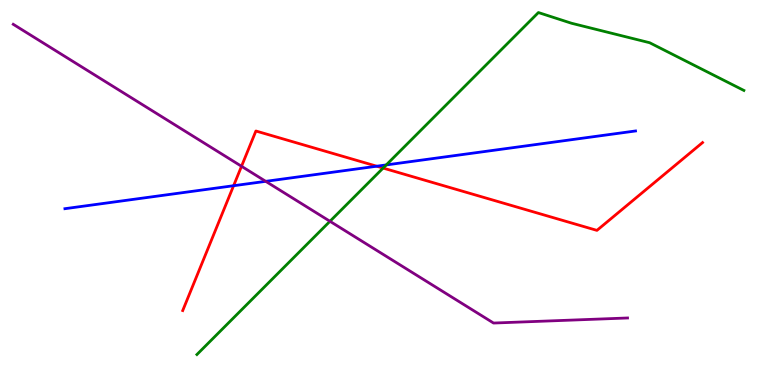[{'lines': ['blue', 'red'], 'intersections': [{'x': 3.01, 'y': 5.18}, {'x': 4.86, 'y': 5.68}]}, {'lines': ['green', 'red'], 'intersections': [{'x': 4.94, 'y': 5.63}]}, {'lines': ['purple', 'red'], 'intersections': [{'x': 3.12, 'y': 5.68}]}, {'lines': ['blue', 'green'], 'intersections': [{'x': 4.98, 'y': 5.72}]}, {'lines': ['blue', 'purple'], 'intersections': [{'x': 3.43, 'y': 5.29}]}, {'lines': ['green', 'purple'], 'intersections': [{'x': 4.26, 'y': 4.25}]}]